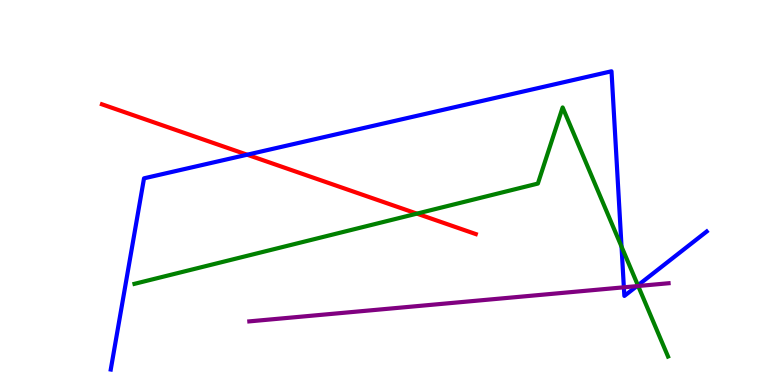[{'lines': ['blue', 'red'], 'intersections': [{'x': 3.19, 'y': 5.98}]}, {'lines': ['green', 'red'], 'intersections': [{'x': 5.38, 'y': 4.45}]}, {'lines': ['purple', 'red'], 'intersections': []}, {'lines': ['blue', 'green'], 'intersections': [{'x': 8.02, 'y': 3.59}, {'x': 8.23, 'y': 2.59}]}, {'lines': ['blue', 'purple'], 'intersections': [{'x': 8.05, 'y': 2.54}, {'x': 8.22, 'y': 2.57}]}, {'lines': ['green', 'purple'], 'intersections': [{'x': 8.23, 'y': 2.57}]}]